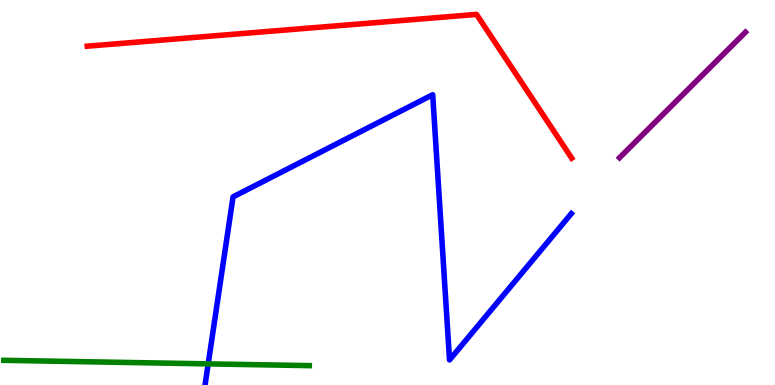[{'lines': ['blue', 'red'], 'intersections': []}, {'lines': ['green', 'red'], 'intersections': []}, {'lines': ['purple', 'red'], 'intersections': []}, {'lines': ['blue', 'green'], 'intersections': [{'x': 2.69, 'y': 0.549}]}, {'lines': ['blue', 'purple'], 'intersections': []}, {'lines': ['green', 'purple'], 'intersections': []}]